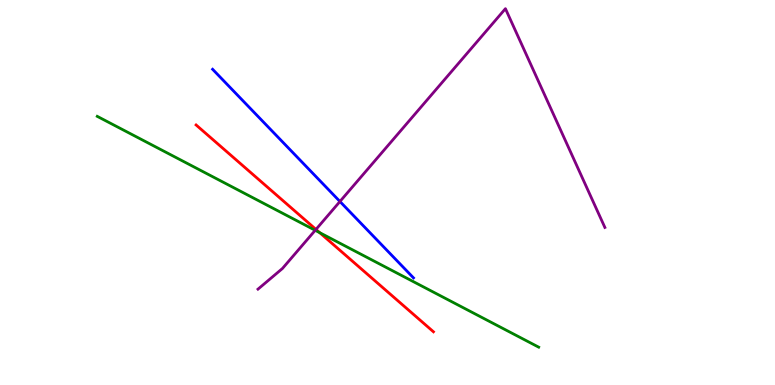[{'lines': ['blue', 'red'], 'intersections': []}, {'lines': ['green', 'red'], 'intersections': [{'x': 4.13, 'y': 3.96}]}, {'lines': ['purple', 'red'], 'intersections': [{'x': 4.08, 'y': 4.04}]}, {'lines': ['blue', 'green'], 'intersections': []}, {'lines': ['blue', 'purple'], 'intersections': [{'x': 4.39, 'y': 4.77}]}, {'lines': ['green', 'purple'], 'intersections': [{'x': 4.07, 'y': 4.02}]}]